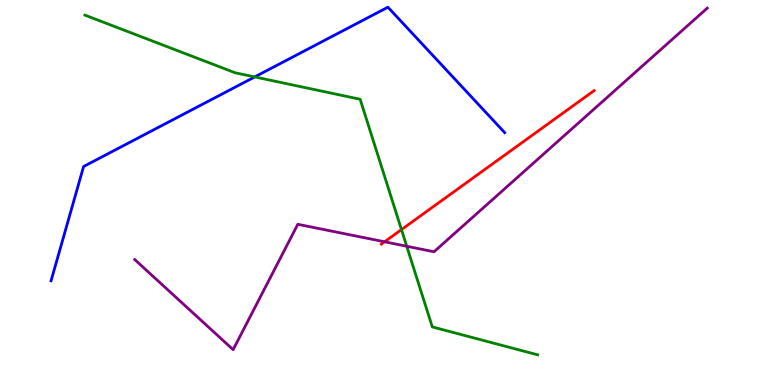[{'lines': ['blue', 'red'], 'intersections': []}, {'lines': ['green', 'red'], 'intersections': [{'x': 5.18, 'y': 4.04}]}, {'lines': ['purple', 'red'], 'intersections': [{'x': 4.96, 'y': 3.72}]}, {'lines': ['blue', 'green'], 'intersections': [{'x': 3.29, 'y': 8.0}]}, {'lines': ['blue', 'purple'], 'intersections': []}, {'lines': ['green', 'purple'], 'intersections': [{'x': 5.25, 'y': 3.6}]}]